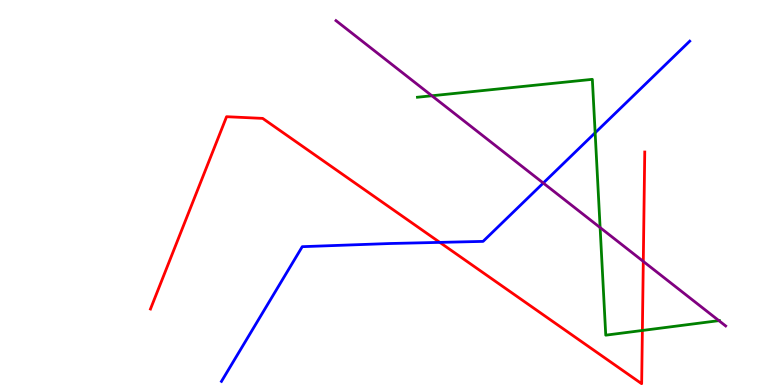[{'lines': ['blue', 'red'], 'intersections': [{'x': 5.67, 'y': 3.7}]}, {'lines': ['green', 'red'], 'intersections': [{'x': 8.29, 'y': 1.42}]}, {'lines': ['purple', 'red'], 'intersections': [{'x': 8.3, 'y': 3.21}]}, {'lines': ['blue', 'green'], 'intersections': [{'x': 7.68, 'y': 6.55}]}, {'lines': ['blue', 'purple'], 'intersections': [{'x': 7.01, 'y': 5.25}]}, {'lines': ['green', 'purple'], 'intersections': [{'x': 5.57, 'y': 7.51}, {'x': 7.74, 'y': 4.09}, {'x': 9.28, 'y': 1.67}]}]